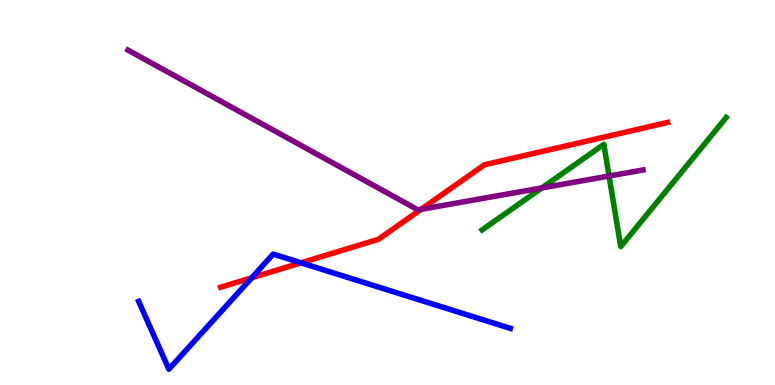[{'lines': ['blue', 'red'], 'intersections': [{'x': 3.25, 'y': 2.79}, {'x': 3.88, 'y': 3.17}]}, {'lines': ['green', 'red'], 'intersections': []}, {'lines': ['purple', 'red'], 'intersections': [{'x': 5.43, 'y': 4.56}]}, {'lines': ['blue', 'green'], 'intersections': []}, {'lines': ['blue', 'purple'], 'intersections': []}, {'lines': ['green', 'purple'], 'intersections': [{'x': 6.99, 'y': 5.12}, {'x': 7.86, 'y': 5.43}]}]